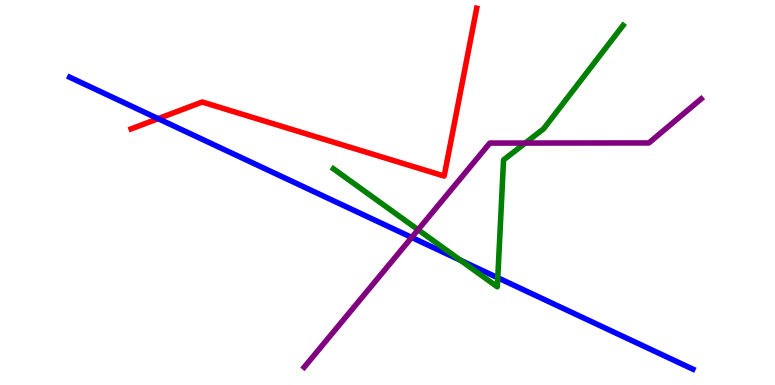[{'lines': ['blue', 'red'], 'intersections': [{'x': 2.04, 'y': 6.92}]}, {'lines': ['green', 'red'], 'intersections': []}, {'lines': ['purple', 'red'], 'intersections': []}, {'lines': ['blue', 'green'], 'intersections': [{'x': 5.94, 'y': 3.24}, {'x': 6.42, 'y': 2.79}]}, {'lines': ['blue', 'purple'], 'intersections': [{'x': 5.31, 'y': 3.83}]}, {'lines': ['green', 'purple'], 'intersections': [{'x': 5.39, 'y': 4.03}, {'x': 6.78, 'y': 6.28}]}]